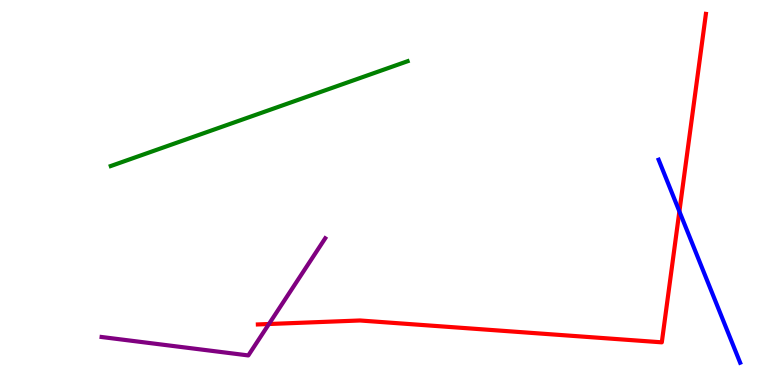[{'lines': ['blue', 'red'], 'intersections': [{'x': 8.77, 'y': 4.51}]}, {'lines': ['green', 'red'], 'intersections': []}, {'lines': ['purple', 'red'], 'intersections': [{'x': 3.47, 'y': 1.58}]}, {'lines': ['blue', 'green'], 'intersections': []}, {'lines': ['blue', 'purple'], 'intersections': []}, {'lines': ['green', 'purple'], 'intersections': []}]